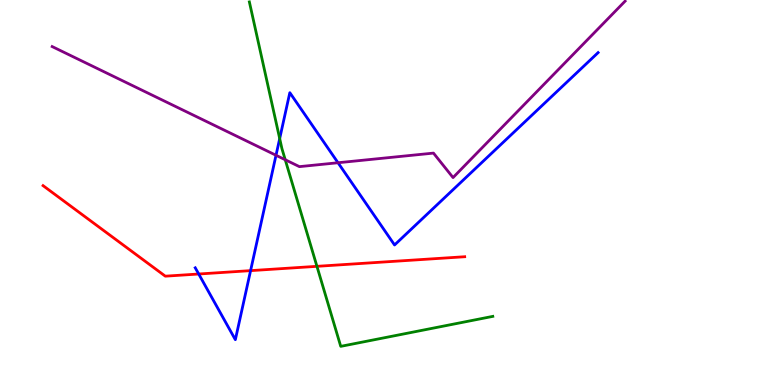[{'lines': ['blue', 'red'], 'intersections': [{'x': 2.56, 'y': 2.88}, {'x': 3.23, 'y': 2.97}]}, {'lines': ['green', 'red'], 'intersections': [{'x': 4.09, 'y': 3.08}]}, {'lines': ['purple', 'red'], 'intersections': []}, {'lines': ['blue', 'green'], 'intersections': [{'x': 3.61, 'y': 6.4}]}, {'lines': ['blue', 'purple'], 'intersections': [{'x': 3.56, 'y': 5.97}, {'x': 4.36, 'y': 5.77}]}, {'lines': ['green', 'purple'], 'intersections': [{'x': 3.68, 'y': 5.85}]}]